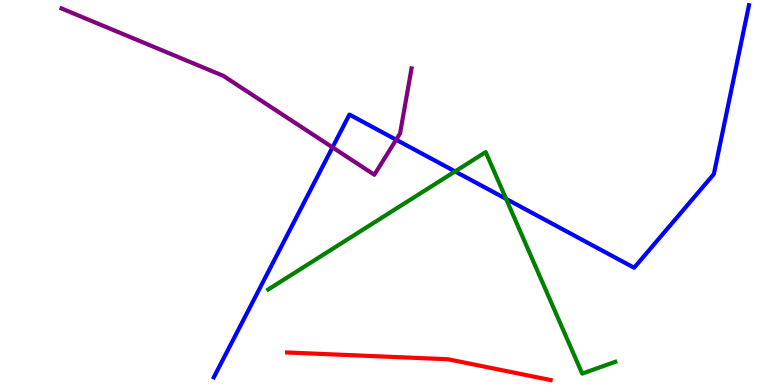[{'lines': ['blue', 'red'], 'intersections': []}, {'lines': ['green', 'red'], 'intersections': []}, {'lines': ['purple', 'red'], 'intersections': []}, {'lines': ['blue', 'green'], 'intersections': [{'x': 5.87, 'y': 5.55}, {'x': 6.53, 'y': 4.83}]}, {'lines': ['blue', 'purple'], 'intersections': [{'x': 4.29, 'y': 6.17}, {'x': 5.11, 'y': 6.37}]}, {'lines': ['green', 'purple'], 'intersections': []}]